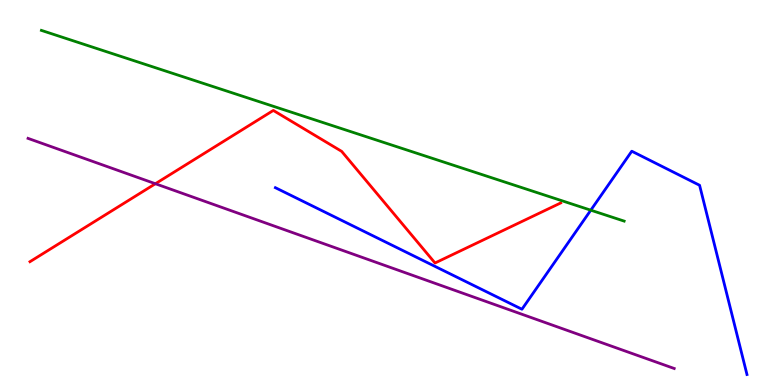[{'lines': ['blue', 'red'], 'intersections': []}, {'lines': ['green', 'red'], 'intersections': []}, {'lines': ['purple', 'red'], 'intersections': [{'x': 2.01, 'y': 5.23}]}, {'lines': ['blue', 'green'], 'intersections': [{'x': 7.62, 'y': 4.54}]}, {'lines': ['blue', 'purple'], 'intersections': []}, {'lines': ['green', 'purple'], 'intersections': []}]